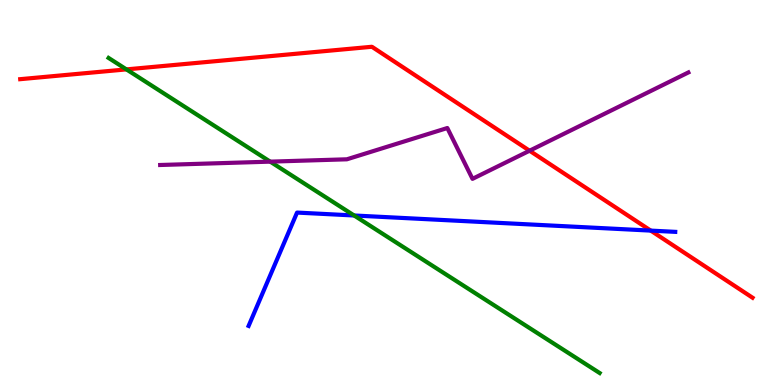[{'lines': ['blue', 'red'], 'intersections': [{'x': 8.4, 'y': 4.01}]}, {'lines': ['green', 'red'], 'intersections': [{'x': 1.63, 'y': 8.2}]}, {'lines': ['purple', 'red'], 'intersections': [{'x': 6.83, 'y': 6.09}]}, {'lines': ['blue', 'green'], 'intersections': [{'x': 4.57, 'y': 4.4}]}, {'lines': ['blue', 'purple'], 'intersections': []}, {'lines': ['green', 'purple'], 'intersections': [{'x': 3.49, 'y': 5.8}]}]